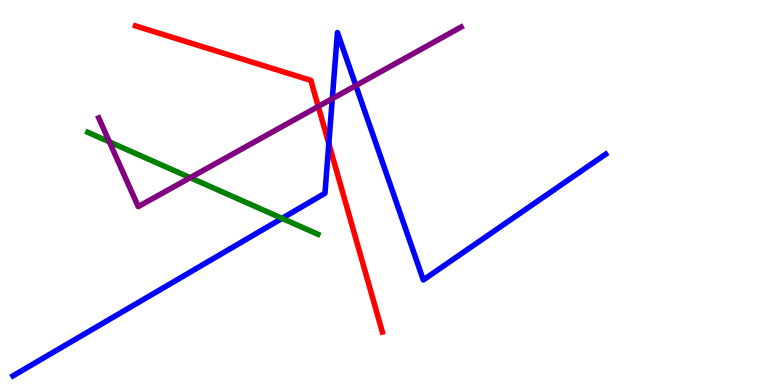[{'lines': ['blue', 'red'], 'intersections': [{'x': 4.24, 'y': 6.27}]}, {'lines': ['green', 'red'], 'intersections': []}, {'lines': ['purple', 'red'], 'intersections': [{'x': 4.11, 'y': 7.23}]}, {'lines': ['blue', 'green'], 'intersections': [{'x': 3.64, 'y': 4.33}]}, {'lines': ['blue', 'purple'], 'intersections': [{'x': 4.29, 'y': 7.44}, {'x': 4.59, 'y': 7.78}]}, {'lines': ['green', 'purple'], 'intersections': [{'x': 1.41, 'y': 6.32}, {'x': 2.45, 'y': 5.38}]}]